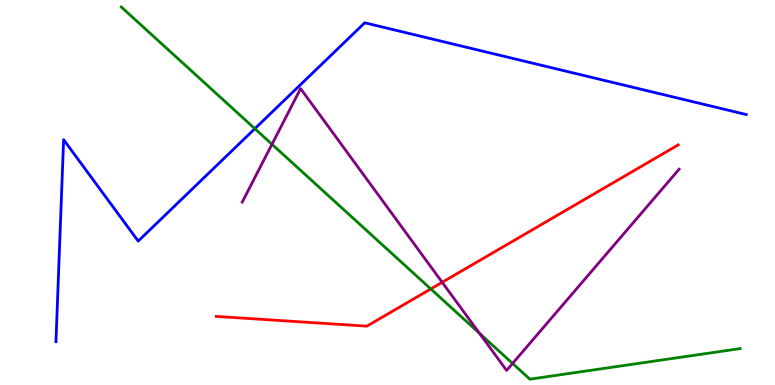[{'lines': ['blue', 'red'], 'intersections': []}, {'lines': ['green', 'red'], 'intersections': [{'x': 5.56, 'y': 2.5}]}, {'lines': ['purple', 'red'], 'intersections': [{'x': 5.71, 'y': 2.67}]}, {'lines': ['blue', 'green'], 'intersections': [{'x': 3.29, 'y': 6.66}]}, {'lines': ['blue', 'purple'], 'intersections': []}, {'lines': ['green', 'purple'], 'intersections': [{'x': 3.51, 'y': 6.25}, {'x': 6.19, 'y': 1.34}, {'x': 6.61, 'y': 0.56}]}]